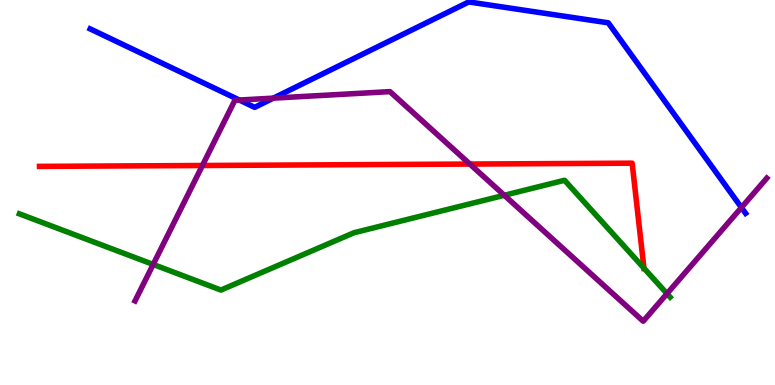[{'lines': ['blue', 'red'], 'intersections': []}, {'lines': ['green', 'red'], 'intersections': [{'x': 8.31, 'y': 3.04}]}, {'lines': ['purple', 'red'], 'intersections': [{'x': 2.61, 'y': 5.7}, {'x': 6.06, 'y': 5.74}]}, {'lines': ['blue', 'green'], 'intersections': []}, {'lines': ['blue', 'purple'], 'intersections': [{'x': 3.09, 'y': 7.4}, {'x': 3.53, 'y': 7.45}, {'x': 9.57, 'y': 4.61}]}, {'lines': ['green', 'purple'], 'intersections': [{'x': 1.98, 'y': 3.13}, {'x': 6.51, 'y': 4.93}, {'x': 8.61, 'y': 2.37}]}]